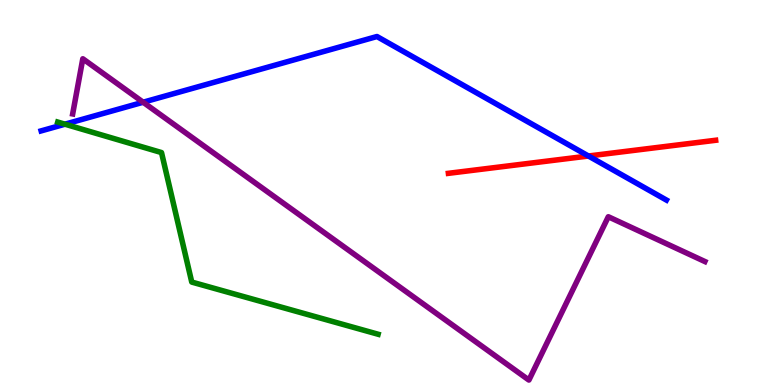[{'lines': ['blue', 'red'], 'intersections': [{'x': 7.59, 'y': 5.95}]}, {'lines': ['green', 'red'], 'intersections': []}, {'lines': ['purple', 'red'], 'intersections': []}, {'lines': ['blue', 'green'], 'intersections': [{'x': 0.838, 'y': 6.77}]}, {'lines': ['blue', 'purple'], 'intersections': [{'x': 1.85, 'y': 7.34}]}, {'lines': ['green', 'purple'], 'intersections': []}]